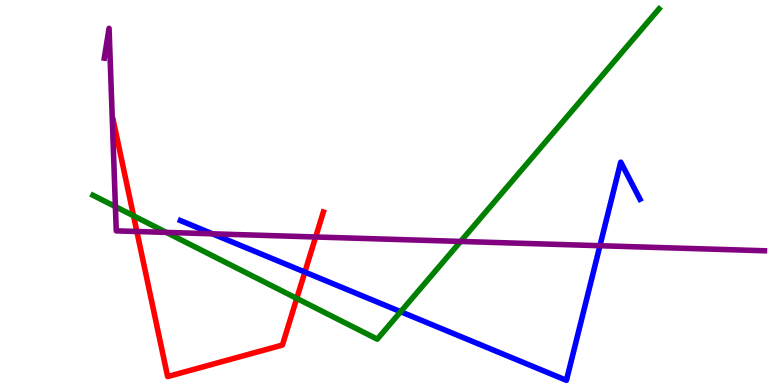[{'lines': ['blue', 'red'], 'intersections': [{'x': 3.93, 'y': 2.93}]}, {'lines': ['green', 'red'], 'intersections': [{'x': 1.72, 'y': 4.39}, {'x': 3.83, 'y': 2.25}]}, {'lines': ['purple', 'red'], 'intersections': [{'x': 1.77, 'y': 3.99}, {'x': 4.07, 'y': 3.84}]}, {'lines': ['blue', 'green'], 'intersections': [{'x': 5.17, 'y': 1.9}]}, {'lines': ['blue', 'purple'], 'intersections': [{'x': 2.74, 'y': 3.93}, {'x': 7.74, 'y': 3.62}]}, {'lines': ['green', 'purple'], 'intersections': [{'x': 1.49, 'y': 4.63}, {'x': 2.15, 'y': 3.96}, {'x': 5.94, 'y': 3.73}]}]